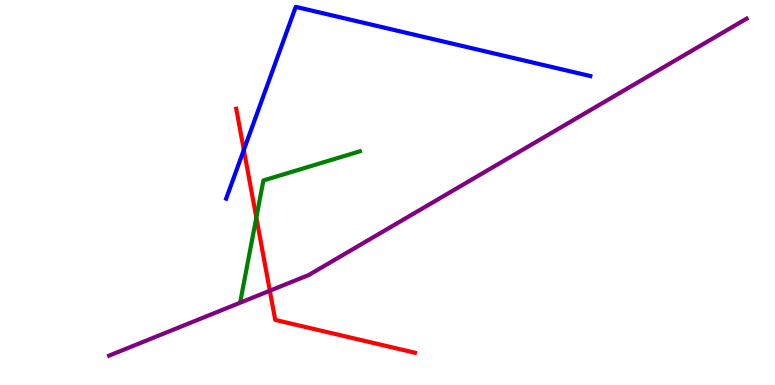[{'lines': ['blue', 'red'], 'intersections': [{'x': 3.15, 'y': 6.11}]}, {'lines': ['green', 'red'], 'intersections': [{'x': 3.31, 'y': 4.35}]}, {'lines': ['purple', 'red'], 'intersections': [{'x': 3.48, 'y': 2.45}]}, {'lines': ['blue', 'green'], 'intersections': []}, {'lines': ['blue', 'purple'], 'intersections': []}, {'lines': ['green', 'purple'], 'intersections': []}]